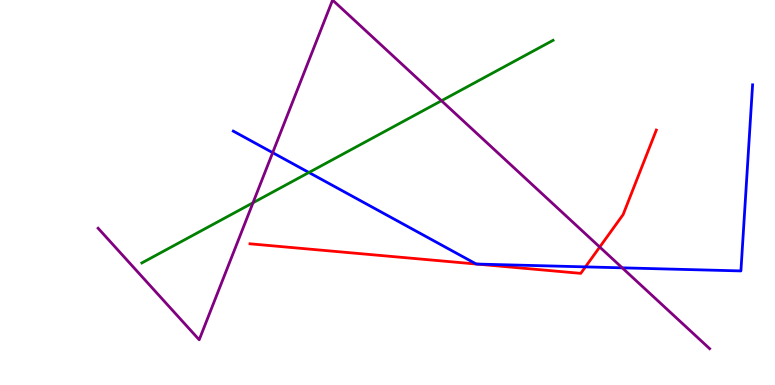[{'lines': ['blue', 'red'], 'intersections': [{'x': 6.15, 'y': 3.14}, {'x': 6.15, 'y': 3.14}, {'x': 7.55, 'y': 3.07}]}, {'lines': ['green', 'red'], 'intersections': []}, {'lines': ['purple', 'red'], 'intersections': [{'x': 7.74, 'y': 3.58}]}, {'lines': ['blue', 'green'], 'intersections': [{'x': 3.99, 'y': 5.52}]}, {'lines': ['blue', 'purple'], 'intersections': [{'x': 3.52, 'y': 6.03}, {'x': 8.03, 'y': 3.04}]}, {'lines': ['green', 'purple'], 'intersections': [{'x': 3.26, 'y': 4.73}, {'x': 5.7, 'y': 7.38}]}]